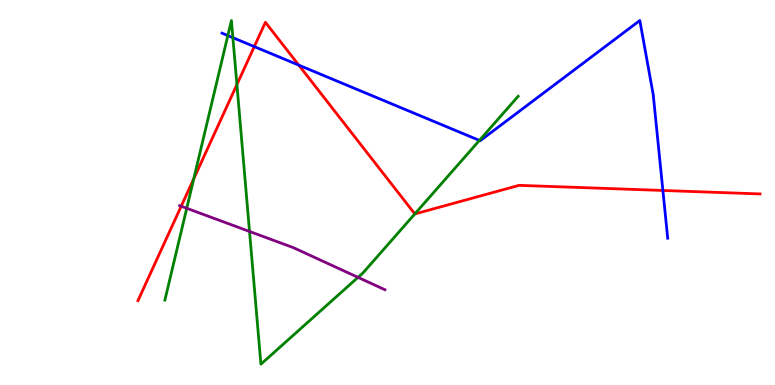[{'lines': ['blue', 'red'], 'intersections': [{'x': 3.28, 'y': 8.79}, {'x': 3.86, 'y': 8.31}, {'x': 8.55, 'y': 5.05}]}, {'lines': ['green', 'red'], 'intersections': [{'x': 2.5, 'y': 5.36}, {'x': 3.06, 'y': 7.8}, {'x': 5.35, 'y': 4.44}]}, {'lines': ['purple', 'red'], 'intersections': [{'x': 2.34, 'y': 4.64}]}, {'lines': ['blue', 'green'], 'intersections': [{'x': 2.94, 'y': 9.08}, {'x': 3.01, 'y': 9.02}, {'x': 6.19, 'y': 6.35}]}, {'lines': ['blue', 'purple'], 'intersections': []}, {'lines': ['green', 'purple'], 'intersections': [{'x': 2.41, 'y': 4.59}, {'x': 3.22, 'y': 3.99}, {'x': 4.62, 'y': 2.8}]}]